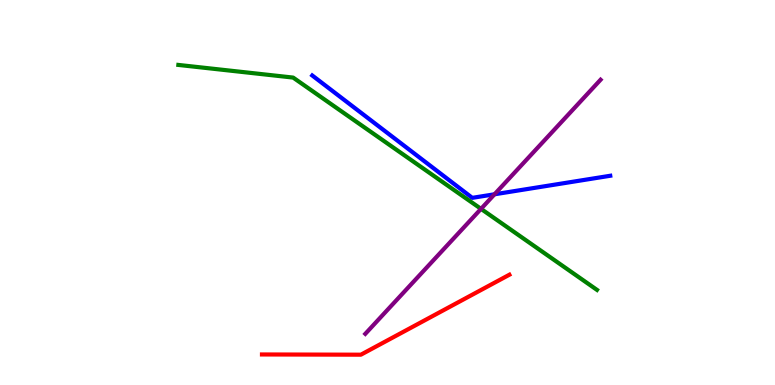[{'lines': ['blue', 'red'], 'intersections': []}, {'lines': ['green', 'red'], 'intersections': []}, {'lines': ['purple', 'red'], 'intersections': []}, {'lines': ['blue', 'green'], 'intersections': []}, {'lines': ['blue', 'purple'], 'intersections': [{'x': 6.38, 'y': 4.95}]}, {'lines': ['green', 'purple'], 'intersections': [{'x': 6.21, 'y': 4.58}]}]